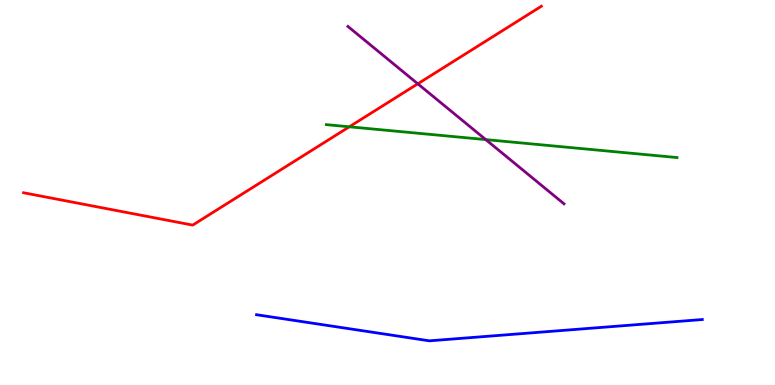[{'lines': ['blue', 'red'], 'intersections': []}, {'lines': ['green', 'red'], 'intersections': [{'x': 4.51, 'y': 6.71}]}, {'lines': ['purple', 'red'], 'intersections': [{'x': 5.39, 'y': 7.82}]}, {'lines': ['blue', 'green'], 'intersections': []}, {'lines': ['blue', 'purple'], 'intersections': []}, {'lines': ['green', 'purple'], 'intersections': [{'x': 6.27, 'y': 6.37}]}]